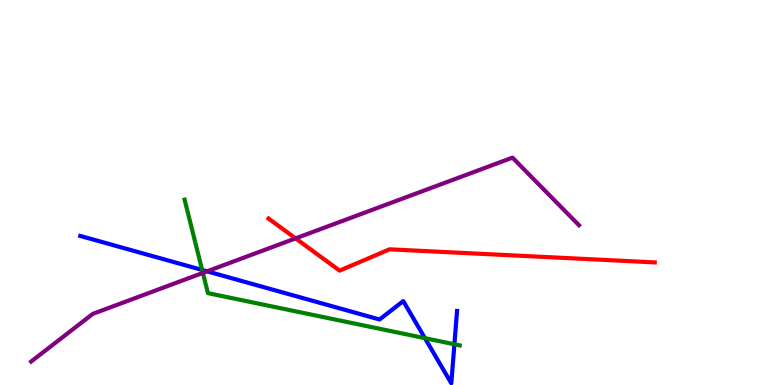[{'lines': ['blue', 'red'], 'intersections': []}, {'lines': ['green', 'red'], 'intersections': []}, {'lines': ['purple', 'red'], 'intersections': [{'x': 3.81, 'y': 3.81}]}, {'lines': ['blue', 'green'], 'intersections': [{'x': 2.61, 'y': 2.99}, {'x': 5.48, 'y': 1.22}, {'x': 5.86, 'y': 1.06}]}, {'lines': ['blue', 'purple'], 'intersections': [{'x': 2.67, 'y': 2.95}]}, {'lines': ['green', 'purple'], 'intersections': [{'x': 2.62, 'y': 2.91}]}]